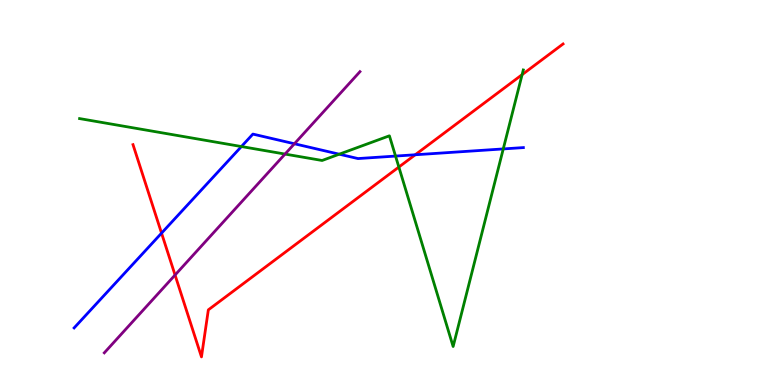[{'lines': ['blue', 'red'], 'intersections': [{'x': 2.08, 'y': 3.94}, {'x': 5.36, 'y': 5.98}]}, {'lines': ['green', 'red'], 'intersections': [{'x': 5.15, 'y': 5.66}, {'x': 6.74, 'y': 8.06}]}, {'lines': ['purple', 'red'], 'intersections': [{'x': 2.26, 'y': 2.86}]}, {'lines': ['blue', 'green'], 'intersections': [{'x': 3.12, 'y': 6.19}, {'x': 4.38, 'y': 5.99}, {'x': 5.1, 'y': 5.95}, {'x': 6.49, 'y': 6.13}]}, {'lines': ['blue', 'purple'], 'intersections': [{'x': 3.8, 'y': 6.27}]}, {'lines': ['green', 'purple'], 'intersections': [{'x': 3.68, 'y': 6.0}]}]